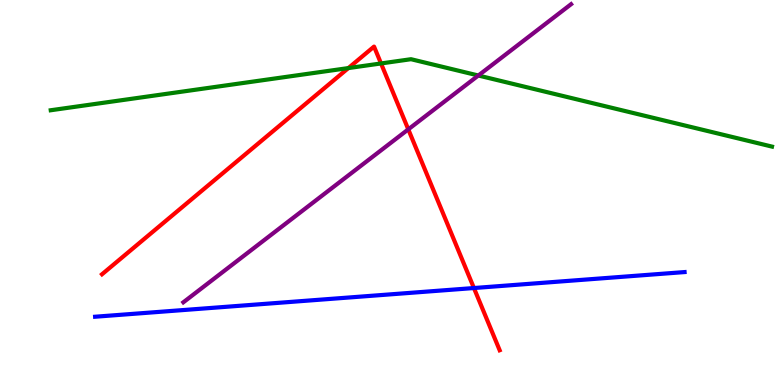[{'lines': ['blue', 'red'], 'intersections': [{'x': 6.12, 'y': 2.52}]}, {'lines': ['green', 'red'], 'intersections': [{'x': 4.5, 'y': 8.23}, {'x': 4.92, 'y': 8.35}]}, {'lines': ['purple', 'red'], 'intersections': [{'x': 5.27, 'y': 6.64}]}, {'lines': ['blue', 'green'], 'intersections': []}, {'lines': ['blue', 'purple'], 'intersections': []}, {'lines': ['green', 'purple'], 'intersections': [{'x': 6.17, 'y': 8.04}]}]